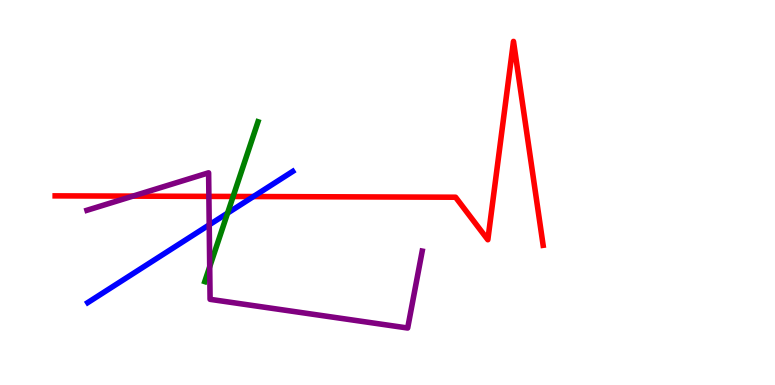[{'lines': ['blue', 'red'], 'intersections': [{'x': 3.27, 'y': 4.9}]}, {'lines': ['green', 'red'], 'intersections': [{'x': 3.01, 'y': 4.9}]}, {'lines': ['purple', 'red'], 'intersections': [{'x': 1.71, 'y': 4.91}, {'x': 2.7, 'y': 4.9}]}, {'lines': ['blue', 'green'], 'intersections': [{'x': 2.94, 'y': 4.46}]}, {'lines': ['blue', 'purple'], 'intersections': [{'x': 2.7, 'y': 4.16}]}, {'lines': ['green', 'purple'], 'intersections': [{'x': 2.71, 'y': 3.07}]}]